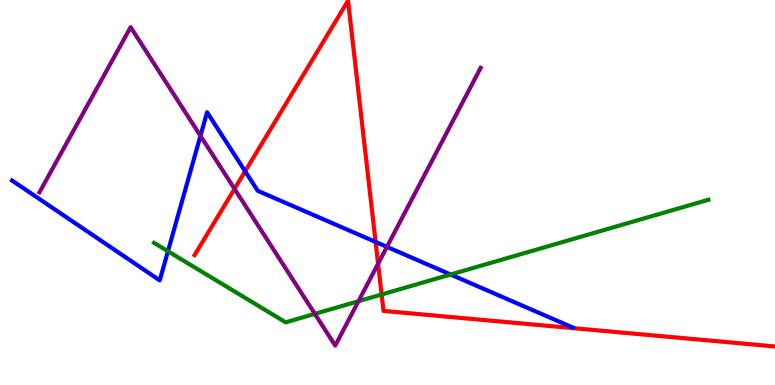[{'lines': ['blue', 'red'], 'intersections': [{'x': 3.16, 'y': 5.55}, {'x': 4.85, 'y': 3.72}]}, {'lines': ['green', 'red'], 'intersections': [{'x': 4.92, 'y': 2.35}]}, {'lines': ['purple', 'red'], 'intersections': [{'x': 3.03, 'y': 5.09}, {'x': 4.88, 'y': 3.15}]}, {'lines': ['blue', 'green'], 'intersections': [{'x': 2.17, 'y': 3.47}, {'x': 5.81, 'y': 2.87}]}, {'lines': ['blue', 'purple'], 'intersections': [{'x': 2.59, 'y': 6.47}, {'x': 4.99, 'y': 3.59}]}, {'lines': ['green', 'purple'], 'intersections': [{'x': 4.06, 'y': 1.85}, {'x': 4.63, 'y': 2.18}]}]